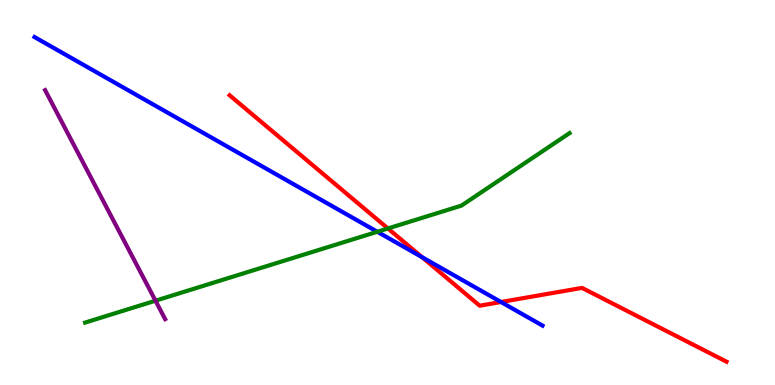[{'lines': ['blue', 'red'], 'intersections': [{'x': 5.45, 'y': 3.32}, {'x': 6.46, 'y': 2.16}]}, {'lines': ['green', 'red'], 'intersections': [{'x': 5.01, 'y': 4.07}]}, {'lines': ['purple', 'red'], 'intersections': []}, {'lines': ['blue', 'green'], 'intersections': [{'x': 4.87, 'y': 3.98}]}, {'lines': ['blue', 'purple'], 'intersections': []}, {'lines': ['green', 'purple'], 'intersections': [{'x': 2.01, 'y': 2.19}]}]